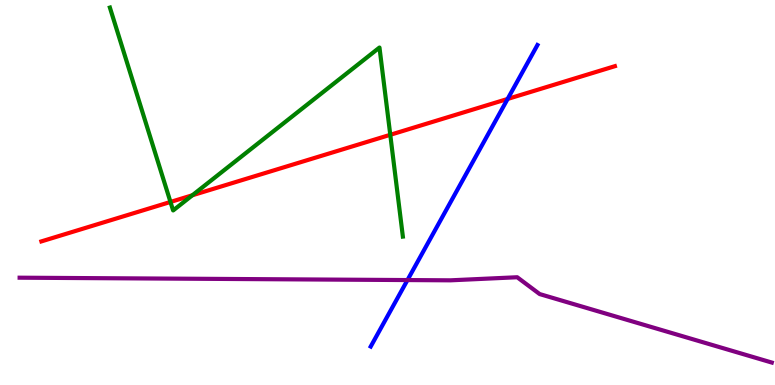[{'lines': ['blue', 'red'], 'intersections': [{'x': 6.55, 'y': 7.43}]}, {'lines': ['green', 'red'], 'intersections': [{'x': 2.2, 'y': 4.75}, {'x': 2.48, 'y': 4.93}, {'x': 5.04, 'y': 6.5}]}, {'lines': ['purple', 'red'], 'intersections': []}, {'lines': ['blue', 'green'], 'intersections': []}, {'lines': ['blue', 'purple'], 'intersections': [{'x': 5.26, 'y': 2.73}]}, {'lines': ['green', 'purple'], 'intersections': []}]